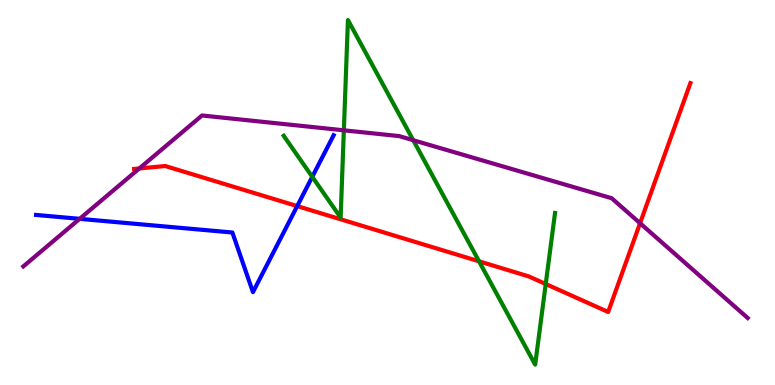[{'lines': ['blue', 'red'], 'intersections': [{'x': 3.83, 'y': 4.65}]}, {'lines': ['green', 'red'], 'intersections': [{'x': 6.18, 'y': 3.21}, {'x': 7.04, 'y': 2.62}]}, {'lines': ['purple', 'red'], 'intersections': [{'x': 1.8, 'y': 5.62}, {'x': 8.26, 'y': 4.2}]}, {'lines': ['blue', 'green'], 'intersections': [{'x': 4.03, 'y': 5.41}]}, {'lines': ['blue', 'purple'], 'intersections': [{'x': 1.03, 'y': 4.32}]}, {'lines': ['green', 'purple'], 'intersections': [{'x': 4.44, 'y': 6.62}, {'x': 5.33, 'y': 6.36}]}]